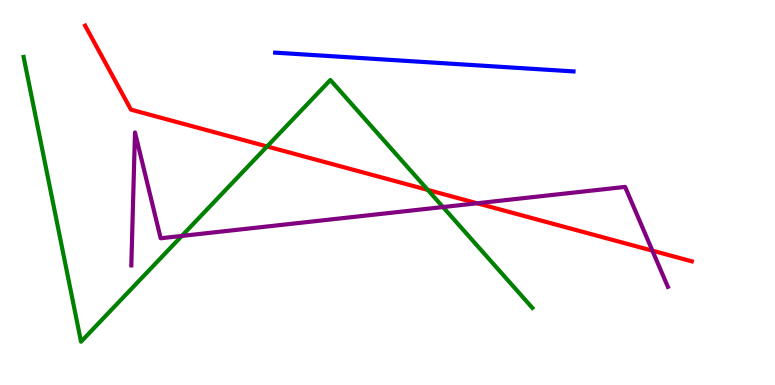[{'lines': ['blue', 'red'], 'intersections': []}, {'lines': ['green', 'red'], 'intersections': [{'x': 3.45, 'y': 6.2}, {'x': 5.52, 'y': 5.07}]}, {'lines': ['purple', 'red'], 'intersections': [{'x': 6.16, 'y': 4.72}, {'x': 8.42, 'y': 3.49}]}, {'lines': ['blue', 'green'], 'intersections': []}, {'lines': ['blue', 'purple'], 'intersections': []}, {'lines': ['green', 'purple'], 'intersections': [{'x': 2.35, 'y': 3.87}, {'x': 5.72, 'y': 4.62}]}]